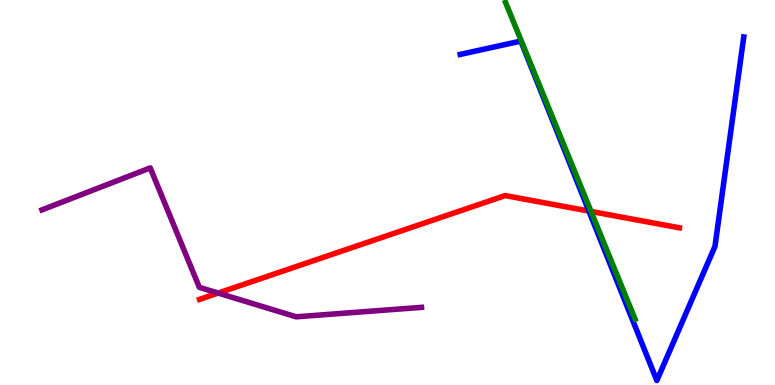[{'lines': ['blue', 'red'], 'intersections': [{'x': 7.6, 'y': 4.52}]}, {'lines': ['green', 'red'], 'intersections': [{'x': 7.63, 'y': 4.51}]}, {'lines': ['purple', 'red'], 'intersections': [{'x': 2.81, 'y': 2.39}]}, {'lines': ['blue', 'green'], 'intersections': []}, {'lines': ['blue', 'purple'], 'intersections': []}, {'lines': ['green', 'purple'], 'intersections': []}]